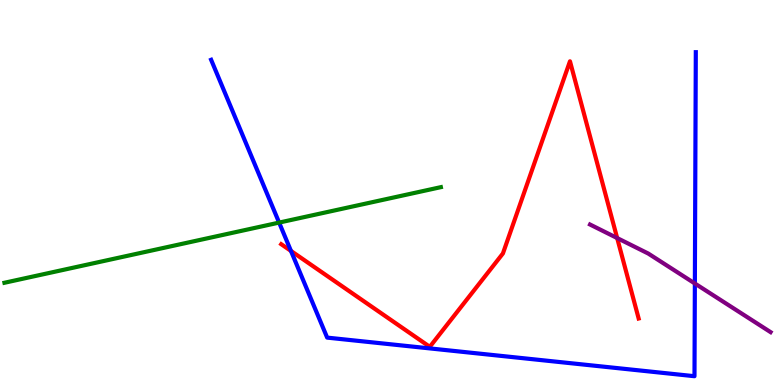[{'lines': ['blue', 'red'], 'intersections': [{'x': 3.75, 'y': 3.48}]}, {'lines': ['green', 'red'], 'intersections': []}, {'lines': ['purple', 'red'], 'intersections': [{'x': 7.96, 'y': 3.82}]}, {'lines': ['blue', 'green'], 'intersections': [{'x': 3.6, 'y': 4.22}]}, {'lines': ['blue', 'purple'], 'intersections': [{'x': 8.97, 'y': 2.64}]}, {'lines': ['green', 'purple'], 'intersections': []}]